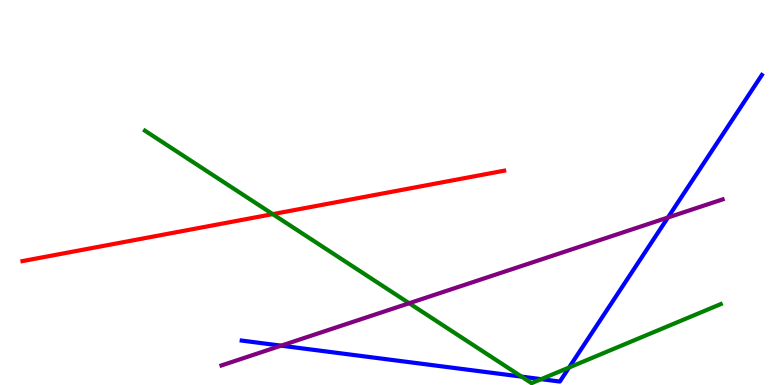[{'lines': ['blue', 'red'], 'intersections': []}, {'lines': ['green', 'red'], 'intersections': [{'x': 3.52, 'y': 4.44}]}, {'lines': ['purple', 'red'], 'intersections': []}, {'lines': ['blue', 'green'], 'intersections': [{'x': 6.73, 'y': 0.218}, {'x': 6.98, 'y': 0.152}, {'x': 7.34, 'y': 0.455}]}, {'lines': ['blue', 'purple'], 'intersections': [{'x': 3.63, 'y': 1.02}, {'x': 8.62, 'y': 4.35}]}, {'lines': ['green', 'purple'], 'intersections': [{'x': 5.28, 'y': 2.12}]}]